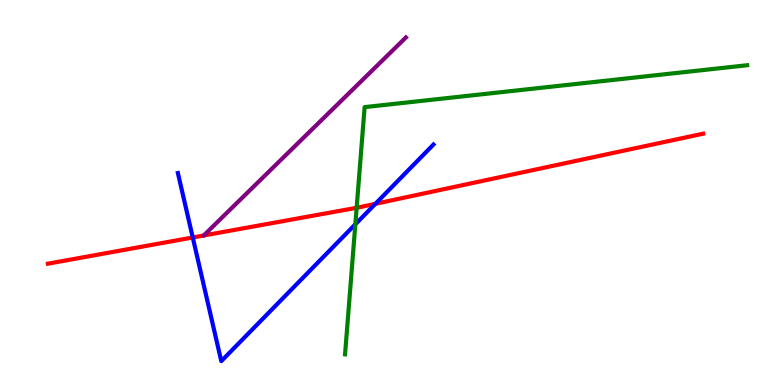[{'lines': ['blue', 'red'], 'intersections': [{'x': 2.49, 'y': 3.83}, {'x': 4.84, 'y': 4.71}]}, {'lines': ['green', 'red'], 'intersections': [{'x': 4.6, 'y': 4.6}]}, {'lines': ['purple', 'red'], 'intersections': []}, {'lines': ['blue', 'green'], 'intersections': [{'x': 4.59, 'y': 4.17}]}, {'lines': ['blue', 'purple'], 'intersections': []}, {'lines': ['green', 'purple'], 'intersections': []}]